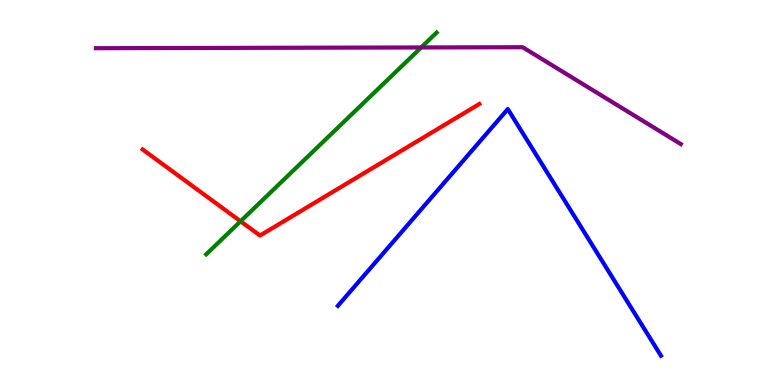[{'lines': ['blue', 'red'], 'intersections': []}, {'lines': ['green', 'red'], 'intersections': [{'x': 3.1, 'y': 4.25}]}, {'lines': ['purple', 'red'], 'intersections': []}, {'lines': ['blue', 'green'], 'intersections': []}, {'lines': ['blue', 'purple'], 'intersections': []}, {'lines': ['green', 'purple'], 'intersections': [{'x': 5.43, 'y': 8.77}]}]